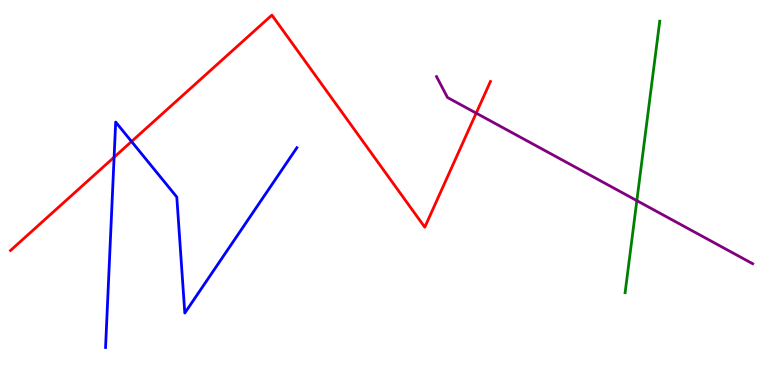[{'lines': ['blue', 'red'], 'intersections': [{'x': 1.47, 'y': 5.92}, {'x': 1.7, 'y': 6.32}]}, {'lines': ['green', 'red'], 'intersections': []}, {'lines': ['purple', 'red'], 'intersections': [{'x': 6.14, 'y': 7.06}]}, {'lines': ['blue', 'green'], 'intersections': []}, {'lines': ['blue', 'purple'], 'intersections': []}, {'lines': ['green', 'purple'], 'intersections': [{'x': 8.22, 'y': 4.79}]}]